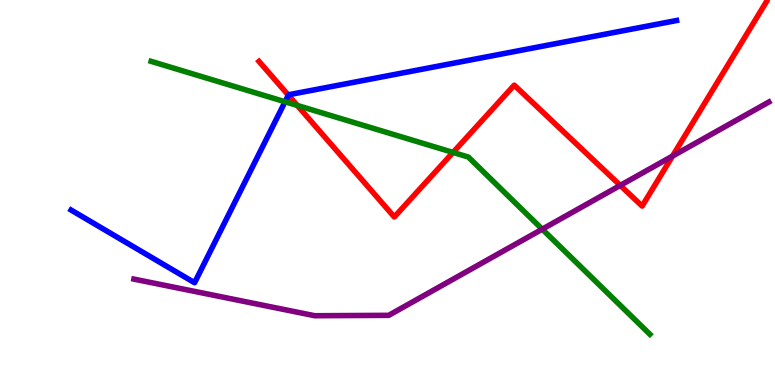[{'lines': ['blue', 'red'], 'intersections': [{'x': 3.72, 'y': 7.53}]}, {'lines': ['green', 'red'], 'intersections': [{'x': 3.84, 'y': 7.26}, {'x': 5.85, 'y': 6.04}]}, {'lines': ['purple', 'red'], 'intersections': [{'x': 8.0, 'y': 5.18}, {'x': 8.68, 'y': 5.95}]}, {'lines': ['blue', 'green'], 'intersections': [{'x': 3.68, 'y': 7.36}]}, {'lines': ['blue', 'purple'], 'intersections': []}, {'lines': ['green', 'purple'], 'intersections': [{'x': 7.0, 'y': 4.05}]}]